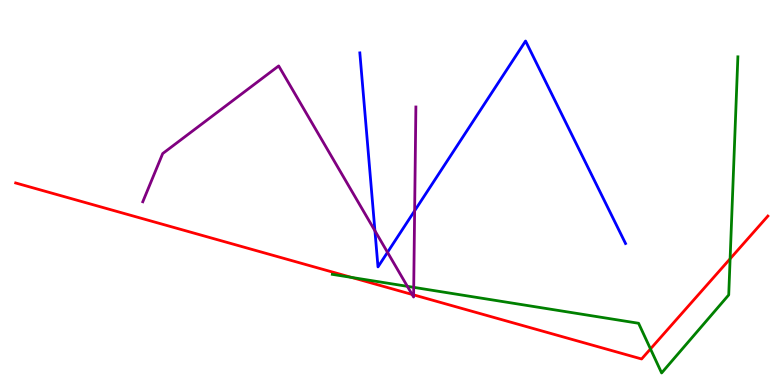[{'lines': ['blue', 'red'], 'intersections': []}, {'lines': ['green', 'red'], 'intersections': [{'x': 4.54, 'y': 2.79}, {'x': 8.39, 'y': 0.937}, {'x': 9.42, 'y': 3.28}]}, {'lines': ['purple', 'red'], 'intersections': [{'x': 5.32, 'y': 2.35}, {'x': 5.34, 'y': 2.34}]}, {'lines': ['blue', 'green'], 'intersections': []}, {'lines': ['blue', 'purple'], 'intersections': [{'x': 4.84, 'y': 4.01}, {'x': 5.0, 'y': 3.45}, {'x': 5.35, 'y': 4.52}]}, {'lines': ['green', 'purple'], 'intersections': [{'x': 5.26, 'y': 2.56}, {'x': 5.34, 'y': 2.54}]}]